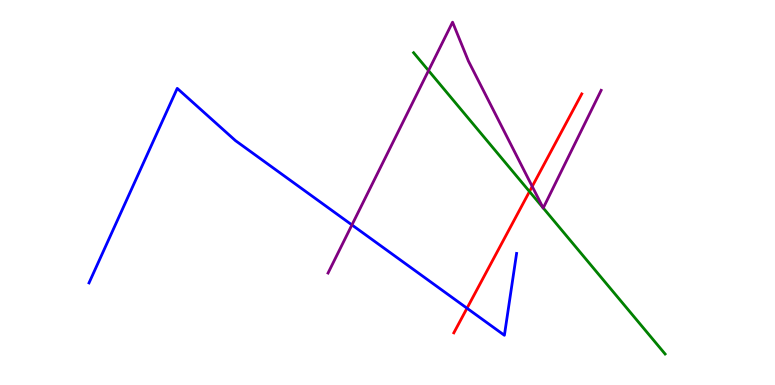[{'lines': ['blue', 'red'], 'intersections': [{'x': 6.03, 'y': 1.99}]}, {'lines': ['green', 'red'], 'intersections': [{'x': 6.83, 'y': 5.03}]}, {'lines': ['purple', 'red'], 'intersections': [{'x': 6.87, 'y': 5.16}]}, {'lines': ['blue', 'green'], 'intersections': []}, {'lines': ['blue', 'purple'], 'intersections': [{'x': 4.54, 'y': 4.16}]}, {'lines': ['green', 'purple'], 'intersections': [{'x': 5.53, 'y': 8.17}, {'x': 7.01, 'y': 4.6}, {'x': 7.01, 'y': 4.6}]}]